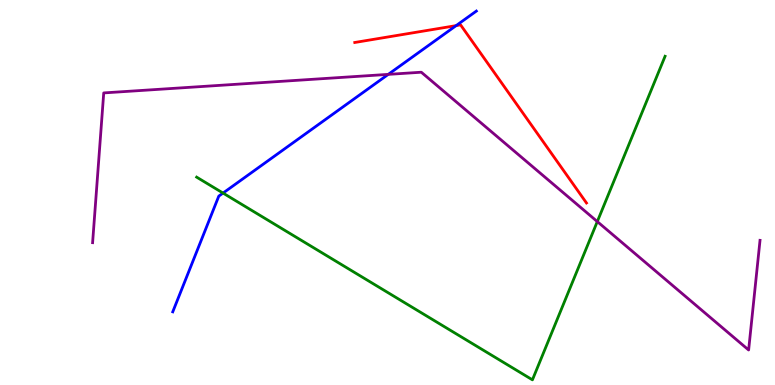[{'lines': ['blue', 'red'], 'intersections': [{'x': 5.89, 'y': 9.33}]}, {'lines': ['green', 'red'], 'intersections': []}, {'lines': ['purple', 'red'], 'intersections': []}, {'lines': ['blue', 'green'], 'intersections': [{'x': 2.88, 'y': 4.99}]}, {'lines': ['blue', 'purple'], 'intersections': [{'x': 5.01, 'y': 8.07}]}, {'lines': ['green', 'purple'], 'intersections': [{'x': 7.71, 'y': 4.24}]}]